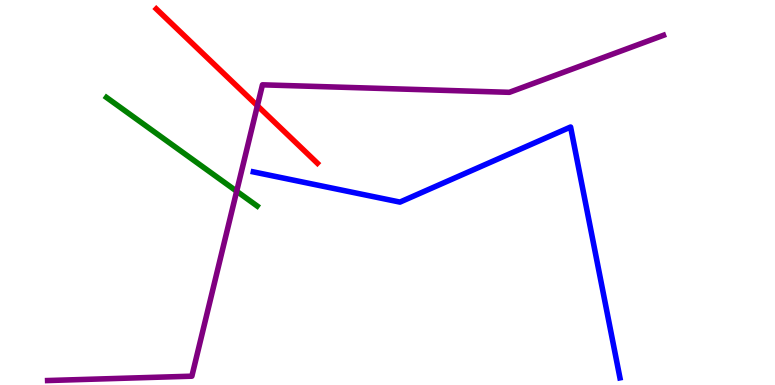[{'lines': ['blue', 'red'], 'intersections': []}, {'lines': ['green', 'red'], 'intersections': []}, {'lines': ['purple', 'red'], 'intersections': [{'x': 3.32, 'y': 7.25}]}, {'lines': ['blue', 'green'], 'intersections': []}, {'lines': ['blue', 'purple'], 'intersections': []}, {'lines': ['green', 'purple'], 'intersections': [{'x': 3.05, 'y': 5.03}]}]